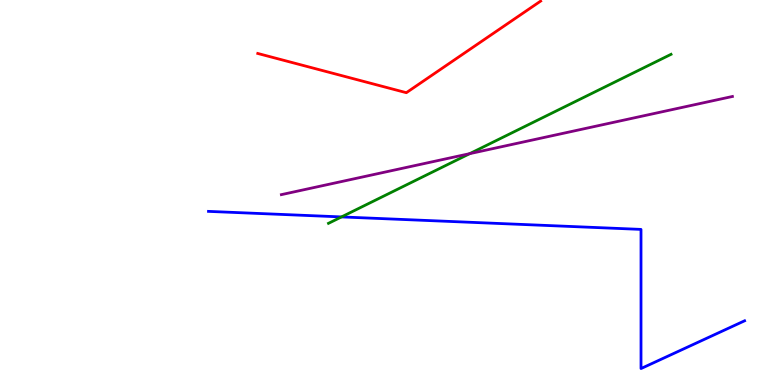[{'lines': ['blue', 'red'], 'intersections': []}, {'lines': ['green', 'red'], 'intersections': []}, {'lines': ['purple', 'red'], 'intersections': []}, {'lines': ['blue', 'green'], 'intersections': [{'x': 4.41, 'y': 4.37}]}, {'lines': ['blue', 'purple'], 'intersections': []}, {'lines': ['green', 'purple'], 'intersections': [{'x': 6.06, 'y': 6.01}]}]